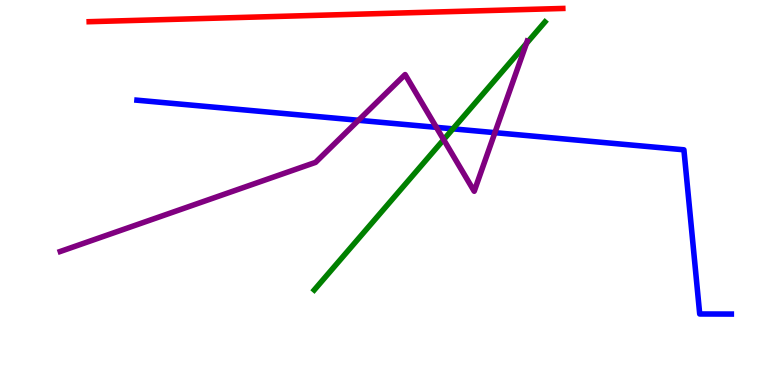[{'lines': ['blue', 'red'], 'intersections': []}, {'lines': ['green', 'red'], 'intersections': []}, {'lines': ['purple', 'red'], 'intersections': []}, {'lines': ['blue', 'green'], 'intersections': [{'x': 5.84, 'y': 6.65}]}, {'lines': ['blue', 'purple'], 'intersections': [{'x': 4.63, 'y': 6.88}, {'x': 5.63, 'y': 6.69}, {'x': 6.39, 'y': 6.55}]}, {'lines': ['green', 'purple'], 'intersections': [{'x': 5.72, 'y': 6.37}, {'x': 6.79, 'y': 8.87}]}]